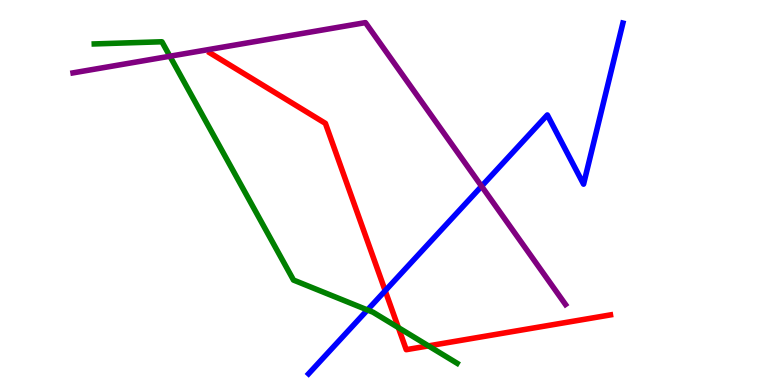[{'lines': ['blue', 'red'], 'intersections': [{'x': 4.97, 'y': 2.45}]}, {'lines': ['green', 'red'], 'intersections': [{'x': 5.14, 'y': 1.49}, {'x': 5.53, 'y': 1.02}]}, {'lines': ['purple', 'red'], 'intersections': []}, {'lines': ['blue', 'green'], 'intersections': [{'x': 4.74, 'y': 1.95}]}, {'lines': ['blue', 'purple'], 'intersections': [{'x': 6.21, 'y': 5.16}]}, {'lines': ['green', 'purple'], 'intersections': [{'x': 2.19, 'y': 8.54}]}]